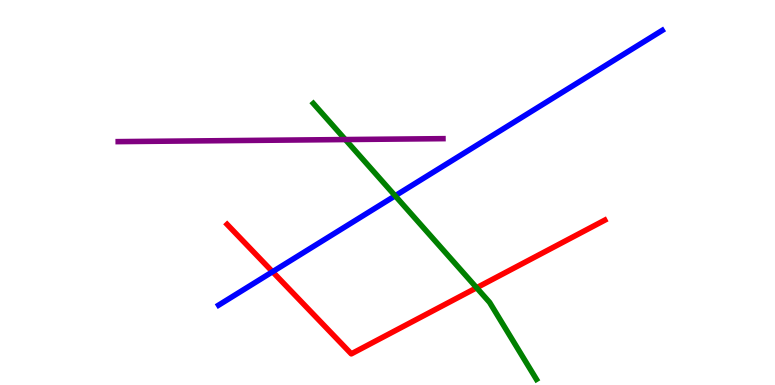[{'lines': ['blue', 'red'], 'intersections': [{'x': 3.52, 'y': 2.94}]}, {'lines': ['green', 'red'], 'intersections': [{'x': 6.15, 'y': 2.53}]}, {'lines': ['purple', 'red'], 'intersections': []}, {'lines': ['blue', 'green'], 'intersections': [{'x': 5.1, 'y': 4.91}]}, {'lines': ['blue', 'purple'], 'intersections': []}, {'lines': ['green', 'purple'], 'intersections': [{'x': 4.46, 'y': 6.38}]}]